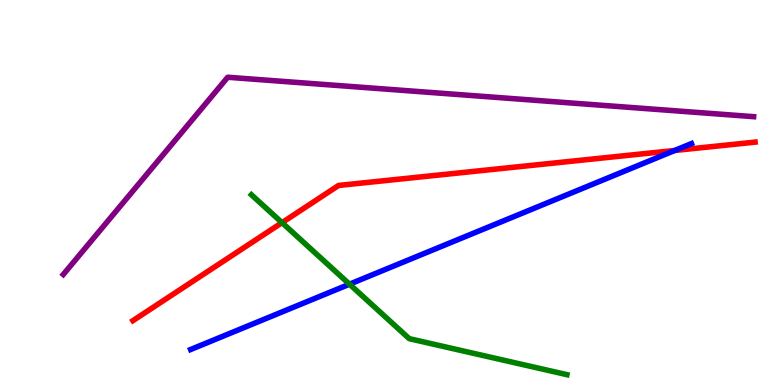[{'lines': ['blue', 'red'], 'intersections': [{'x': 8.71, 'y': 6.09}]}, {'lines': ['green', 'red'], 'intersections': [{'x': 3.64, 'y': 4.22}]}, {'lines': ['purple', 'red'], 'intersections': []}, {'lines': ['blue', 'green'], 'intersections': [{'x': 4.51, 'y': 2.62}]}, {'lines': ['blue', 'purple'], 'intersections': []}, {'lines': ['green', 'purple'], 'intersections': []}]